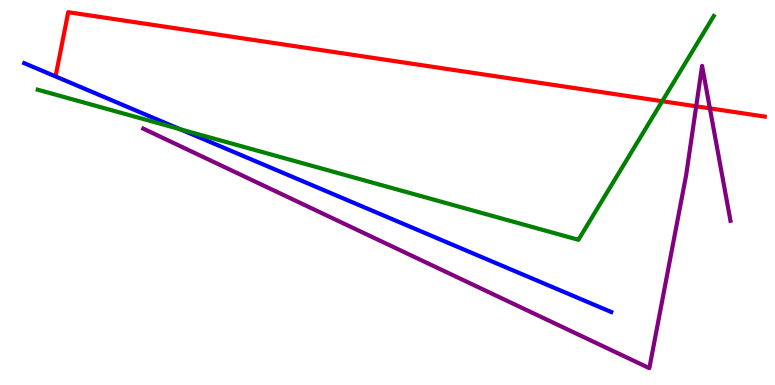[{'lines': ['blue', 'red'], 'intersections': []}, {'lines': ['green', 'red'], 'intersections': [{'x': 8.54, 'y': 7.37}]}, {'lines': ['purple', 'red'], 'intersections': [{'x': 8.98, 'y': 7.24}, {'x': 9.16, 'y': 7.19}]}, {'lines': ['blue', 'green'], 'intersections': [{'x': 2.32, 'y': 6.64}]}, {'lines': ['blue', 'purple'], 'intersections': []}, {'lines': ['green', 'purple'], 'intersections': []}]